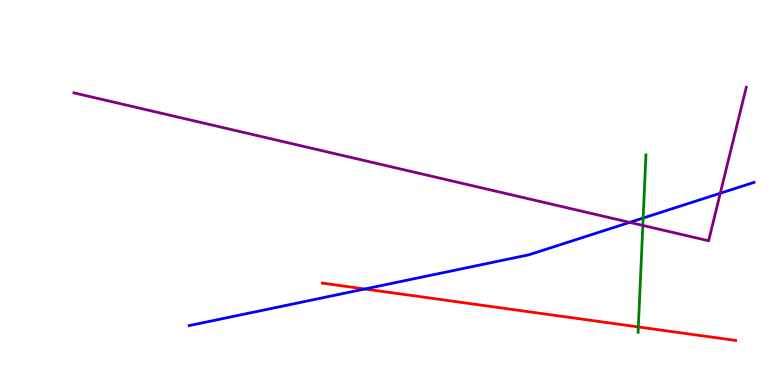[{'lines': ['blue', 'red'], 'intersections': [{'x': 4.71, 'y': 2.49}]}, {'lines': ['green', 'red'], 'intersections': [{'x': 8.24, 'y': 1.51}]}, {'lines': ['purple', 'red'], 'intersections': []}, {'lines': ['blue', 'green'], 'intersections': [{'x': 8.3, 'y': 4.34}]}, {'lines': ['blue', 'purple'], 'intersections': [{'x': 8.13, 'y': 4.22}, {'x': 9.29, 'y': 4.98}]}, {'lines': ['green', 'purple'], 'intersections': [{'x': 8.29, 'y': 4.14}]}]